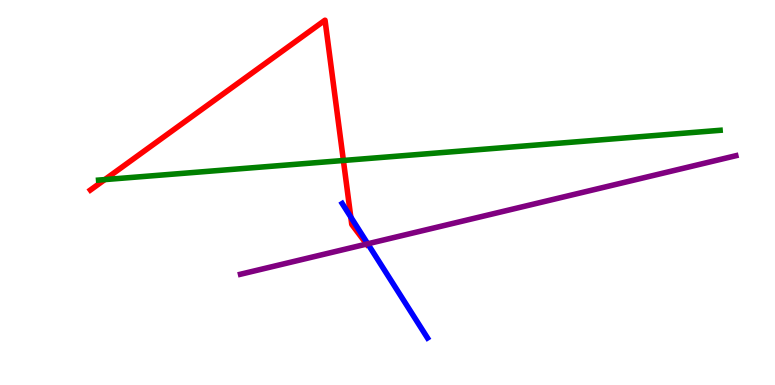[{'lines': ['blue', 'red'], 'intersections': [{'x': 4.53, 'y': 4.36}]}, {'lines': ['green', 'red'], 'intersections': [{'x': 1.35, 'y': 5.34}, {'x': 4.43, 'y': 5.83}]}, {'lines': ['purple', 'red'], 'intersections': [{'x': 4.73, 'y': 3.66}]}, {'lines': ['blue', 'green'], 'intersections': []}, {'lines': ['blue', 'purple'], 'intersections': [{'x': 4.75, 'y': 3.67}]}, {'lines': ['green', 'purple'], 'intersections': []}]